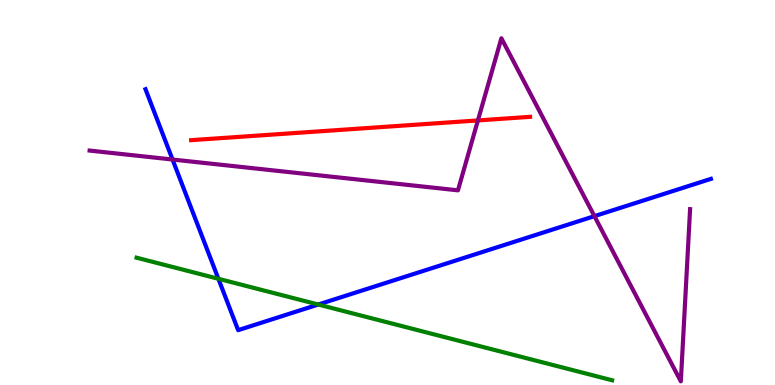[{'lines': ['blue', 'red'], 'intersections': []}, {'lines': ['green', 'red'], 'intersections': []}, {'lines': ['purple', 'red'], 'intersections': [{'x': 6.17, 'y': 6.87}]}, {'lines': ['blue', 'green'], 'intersections': [{'x': 2.82, 'y': 2.76}, {'x': 4.11, 'y': 2.09}]}, {'lines': ['blue', 'purple'], 'intersections': [{'x': 2.23, 'y': 5.86}, {'x': 7.67, 'y': 4.39}]}, {'lines': ['green', 'purple'], 'intersections': []}]